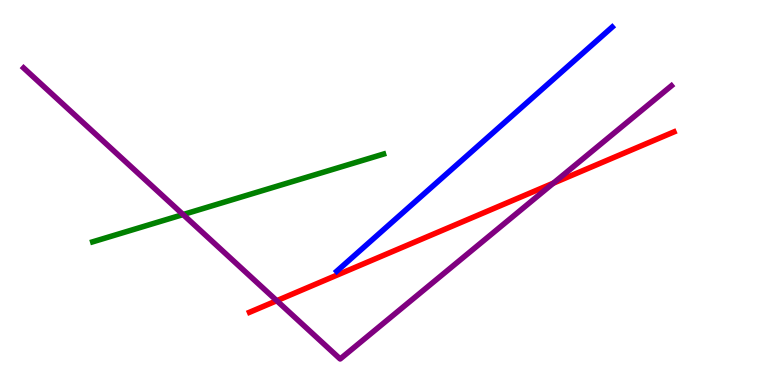[{'lines': ['blue', 'red'], 'intersections': []}, {'lines': ['green', 'red'], 'intersections': []}, {'lines': ['purple', 'red'], 'intersections': [{'x': 3.57, 'y': 2.19}, {'x': 7.14, 'y': 5.24}]}, {'lines': ['blue', 'green'], 'intersections': []}, {'lines': ['blue', 'purple'], 'intersections': []}, {'lines': ['green', 'purple'], 'intersections': [{'x': 2.36, 'y': 4.43}]}]